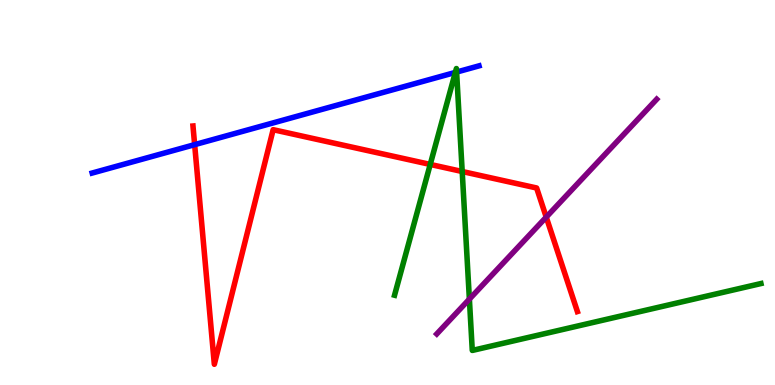[{'lines': ['blue', 'red'], 'intersections': [{'x': 2.51, 'y': 6.24}]}, {'lines': ['green', 'red'], 'intersections': [{'x': 5.55, 'y': 5.73}, {'x': 5.96, 'y': 5.55}]}, {'lines': ['purple', 'red'], 'intersections': [{'x': 7.05, 'y': 4.36}]}, {'lines': ['blue', 'green'], 'intersections': [{'x': 5.88, 'y': 8.12}, {'x': 5.89, 'y': 8.13}]}, {'lines': ['blue', 'purple'], 'intersections': []}, {'lines': ['green', 'purple'], 'intersections': [{'x': 6.06, 'y': 2.23}]}]